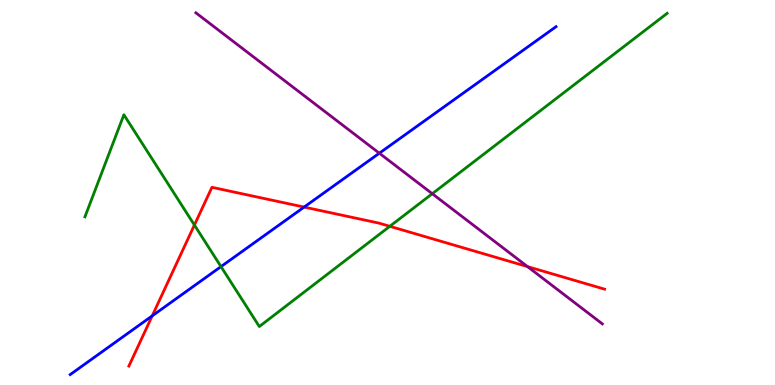[{'lines': ['blue', 'red'], 'intersections': [{'x': 1.96, 'y': 1.8}, {'x': 3.92, 'y': 4.62}]}, {'lines': ['green', 'red'], 'intersections': [{'x': 2.51, 'y': 4.15}, {'x': 5.03, 'y': 4.12}]}, {'lines': ['purple', 'red'], 'intersections': [{'x': 6.81, 'y': 3.08}]}, {'lines': ['blue', 'green'], 'intersections': [{'x': 2.85, 'y': 3.08}]}, {'lines': ['blue', 'purple'], 'intersections': [{'x': 4.89, 'y': 6.02}]}, {'lines': ['green', 'purple'], 'intersections': [{'x': 5.58, 'y': 4.97}]}]